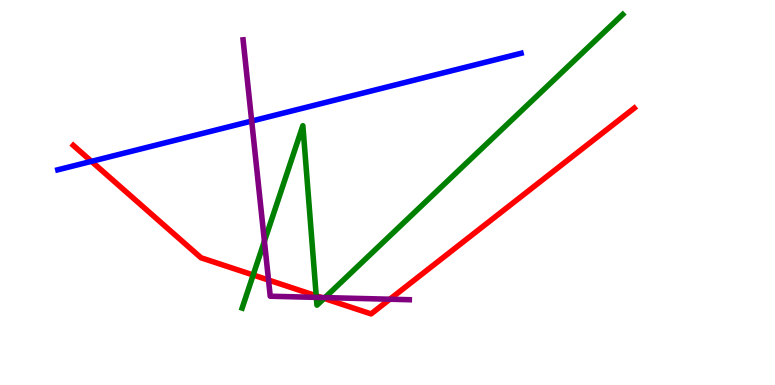[{'lines': ['blue', 'red'], 'intersections': [{'x': 1.18, 'y': 5.81}]}, {'lines': ['green', 'red'], 'intersections': [{'x': 3.27, 'y': 2.86}, {'x': 4.08, 'y': 2.32}, {'x': 4.18, 'y': 2.25}]}, {'lines': ['purple', 'red'], 'intersections': [{'x': 3.46, 'y': 2.73}, {'x': 4.15, 'y': 2.27}, {'x': 5.03, 'y': 2.23}]}, {'lines': ['blue', 'green'], 'intersections': []}, {'lines': ['blue', 'purple'], 'intersections': [{'x': 3.25, 'y': 6.86}]}, {'lines': ['green', 'purple'], 'intersections': [{'x': 3.41, 'y': 3.74}, {'x': 4.08, 'y': 2.28}, {'x': 4.19, 'y': 2.27}]}]